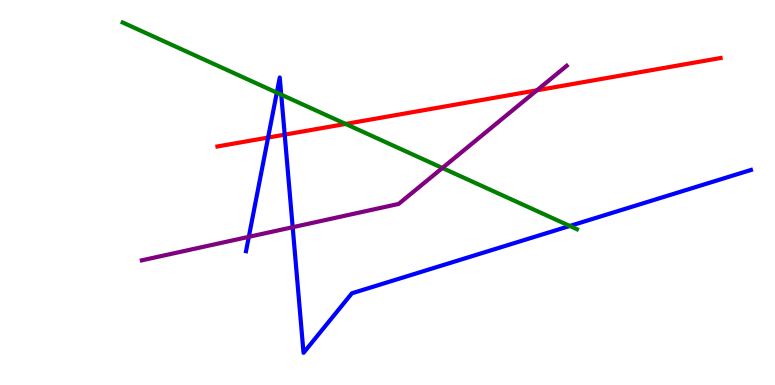[{'lines': ['blue', 'red'], 'intersections': [{'x': 3.46, 'y': 6.43}, {'x': 3.67, 'y': 6.5}]}, {'lines': ['green', 'red'], 'intersections': [{'x': 4.46, 'y': 6.78}]}, {'lines': ['purple', 'red'], 'intersections': [{'x': 6.93, 'y': 7.65}]}, {'lines': ['blue', 'green'], 'intersections': [{'x': 3.57, 'y': 7.59}, {'x': 3.63, 'y': 7.54}, {'x': 7.35, 'y': 4.13}]}, {'lines': ['blue', 'purple'], 'intersections': [{'x': 3.21, 'y': 3.85}, {'x': 3.78, 'y': 4.1}]}, {'lines': ['green', 'purple'], 'intersections': [{'x': 5.71, 'y': 5.64}]}]